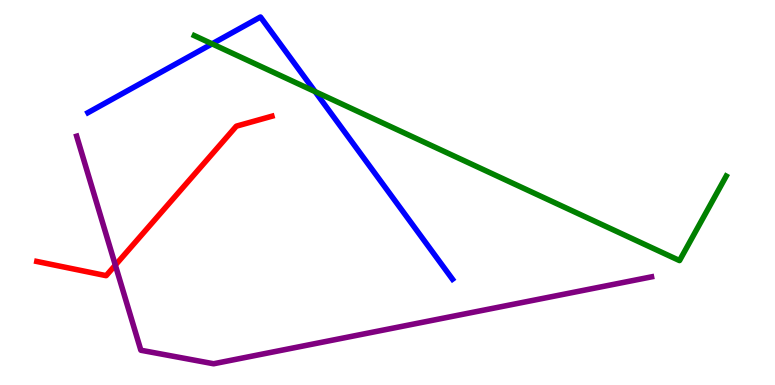[{'lines': ['blue', 'red'], 'intersections': []}, {'lines': ['green', 'red'], 'intersections': []}, {'lines': ['purple', 'red'], 'intersections': [{'x': 1.49, 'y': 3.11}]}, {'lines': ['blue', 'green'], 'intersections': [{'x': 2.74, 'y': 8.86}, {'x': 4.07, 'y': 7.62}]}, {'lines': ['blue', 'purple'], 'intersections': []}, {'lines': ['green', 'purple'], 'intersections': []}]